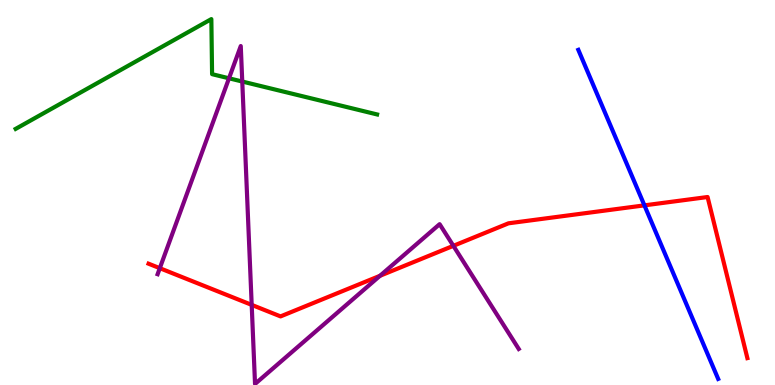[{'lines': ['blue', 'red'], 'intersections': [{'x': 8.32, 'y': 4.67}]}, {'lines': ['green', 'red'], 'intersections': []}, {'lines': ['purple', 'red'], 'intersections': [{'x': 2.06, 'y': 3.03}, {'x': 3.25, 'y': 2.08}, {'x': 4.9, 'y': 2.84}, {'x': 5.85, 'y': 3.61}]}, {'lines': ['blue', 'green'], 'intersections': []}, {'lines': ['blue', 'purple'], 'intersections': []}, {'lines': ['green', 'purple'], 'intersections': [{'x': 2.95, 'y': 7.97}, {'x': 3.13, 'y': 7.88}]}]